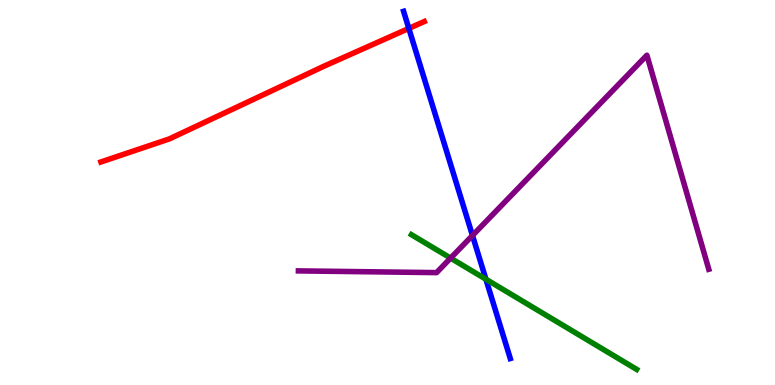[{'lines': ['blue', 'red'], 'intersections': [{'x': 5.28, 'y': 9.26}]}, {'lines': ['green', 'red'], 'intersections': []}, {'lines': ['purple', 'red'], 'intersections': []}, {'lines': ['blue', 'green'], 'intersections': [{'x': 6.27, 'y': 2.75}]}, {'lines': ['blue', 'purple'], 'intersections': [{'x': 6.1, 'y': 3.88}]}, {'lines': ['green', 'purple'], 'intersections': [{'x': 5.81, 'y': 3.3}]}]